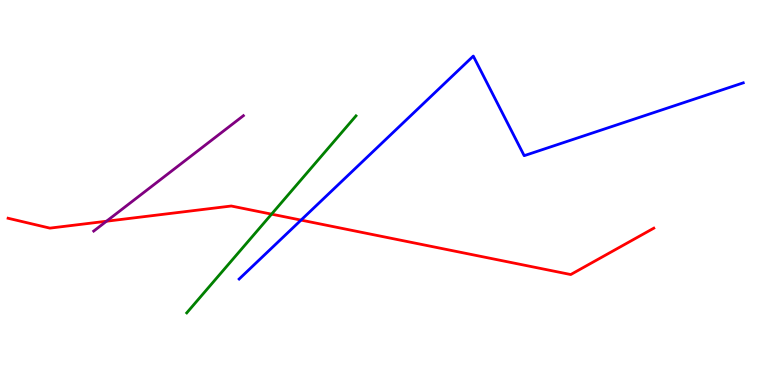[{'lines': ['blue', 'red'], 'intersections': [{'x': 3.88, 'y': 4.28}]}, {'lines': ['green', 'red'], 'intersections': [{'x': 3.5, 'y': 4.44}]}, {'lines': ['purple', 'red'], 'intersections': [{'x': 1.37, 'y': 4.25}]}, {'lines': ['blue', 'green'], 'intersections': []}, {'lines': ['blue', 'purple'], 'intersections': []}, {'lines': ['green', 'purple'], 'intersections': []}]